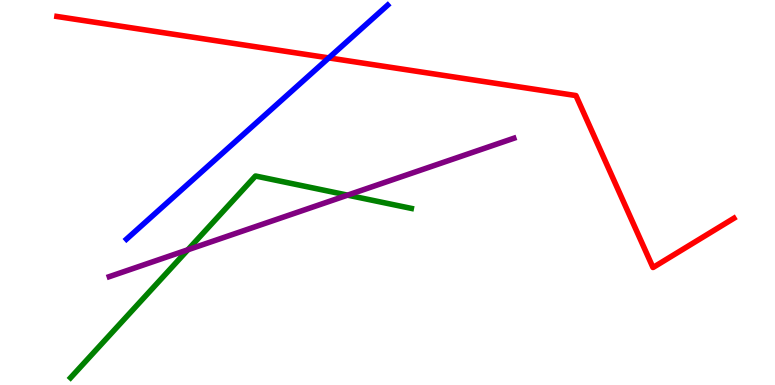[{'lines': ['blue', 'red'], 'intersections': [{'x': 4.24, 'y': 8.5}]}, {'lines': ['green', 'red'], 'intersections': []}, {'lines': ['purple', 'red'], 'intersections': []}, {'lines': ['blue', 'green'], 'intersections': []}, {'lines': ['blue', 'purple'], 'intersections': []}, {'lines': ['green', 'purple'], 'intersections': [{'x': 2.42, 'y': 3.51}, {'x': 4.48, 'y': 4.93}]}]